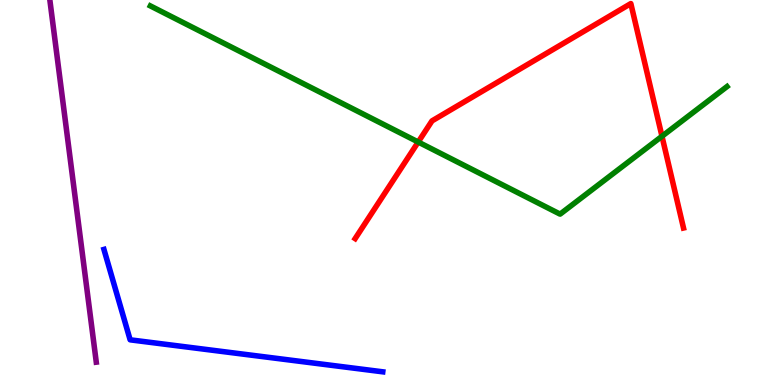[{'lines': ['blue', 'red'], 'intersections': []}, {'lines': ['green', 'red'], 'intersections': [{'x': 5.4, 'y': 6.31}, {'x': 8.54, 'y': 6.46}]}, {'lines': ['purple', 'red'], 'intersections': []}, {'lines': ['blue', 'green'], 'intersections': []}, {'lines': ['blue', 'purple'], 'intersections': []}, {'lines': ['green', 'purple'], 'intersections': []}]